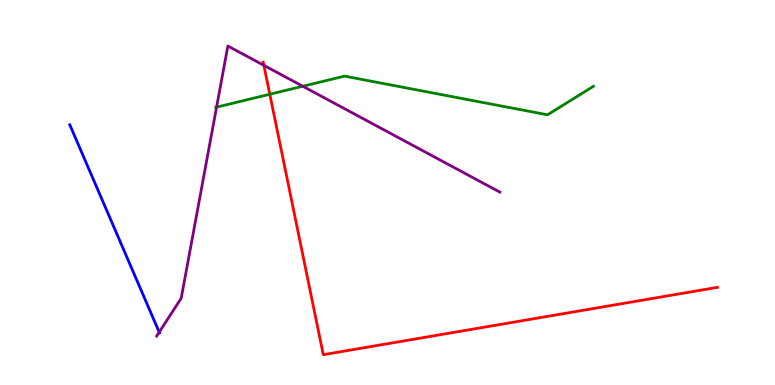[{'lines': ['blue', 'red'], 'intersections': []}, {'lines': ['green', 'red'], 'intersections': [{'x': 3.48, 'y': 7.55}]}, {'lines': ['purple', 'red'], 'intersections': [{'x': 3.4, 'y': 8.3}]}, {'lines': ['blue', 'green'], 'intersections': []}, {'lines': ['blue', 'purple'], 'intersections': [{'x': 2.05, 'y': 1.37}]}, {'lines': ['green', 'purple'], 'intersections': [{'x': 2.79, 'y': 7.22}, {'x': 3.91, 'y': 7.76}]}]